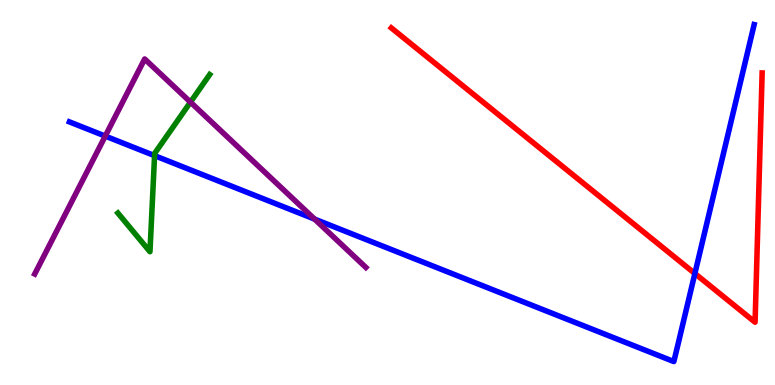[{'lines': ['blue', 'red'], 'intersections': [{'x': 8.97, 'y': 2.9}]}, {'lines': ['green', 'red'], 'intersections': []}, {'lines': ['purple', 'red'], 'intersections': []}, {'lines': ['blue', 'green'], 'intersections': [{'x': 1.99, 'y': 5.96}]}, {'lines': ['blue', 'purple'], 'intersections': [{'x': 1.36, 'y': 6.47}, {'x': 4.06, 'y': 4.31}]}, {'lines': ['green', 'purple'], 'intersections': [{'x': 2.46, 'y': 7.35}]}]